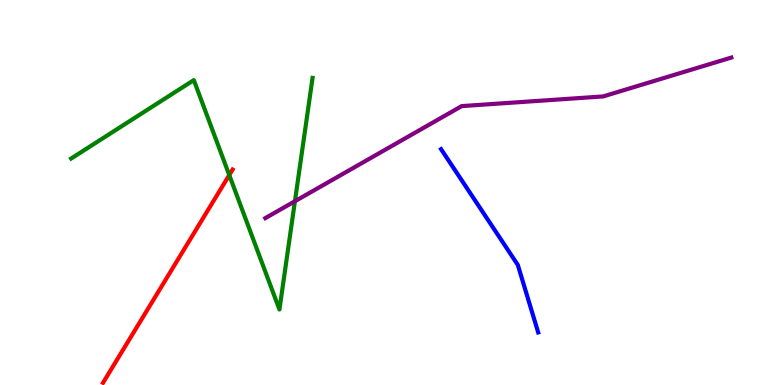[{'lines': ['blue', 'red'], 'intersections': []}, {'lines': ['green', 'red'], 'intersections': [{'x': 2.96, 'y': 5.45}]}, {'lines': ['purple', 'red'], 'intersections': []}, {'lines': ['blue', 'green'], 'intersections': []}, {'lines': ['blue', 'purple'], 'intersections': []}, {'lines': ['green', 'purple'], 'intersections': [{'x': 3.81, 'y': 4.77}]}]